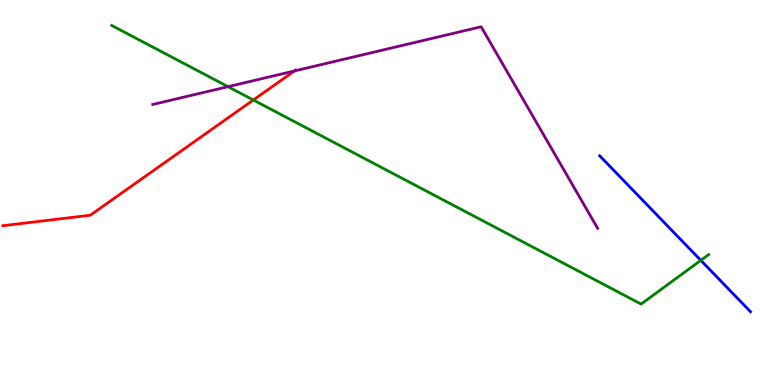[{'lines': ['blue', 'red'], 'intersections': []}, {'lines': ['green', 'red'], 'intersections': [{'x': 3.27, 'y': 7.4}]}, {'lines': ['purple', 'red'], 'intersections': [{'x': 3.8, 'y': 8.16}]}, {'lines': ['blue', 'green'], 'intersections': [{'x': 9.04, 'y': 3.24}]}, {'lines': ['blue', 'purple'], 'intersections': []}, {'lines': ['green', 'purple'], 'intersections': [{'x': 2.94, 'y': 7.75}]}]